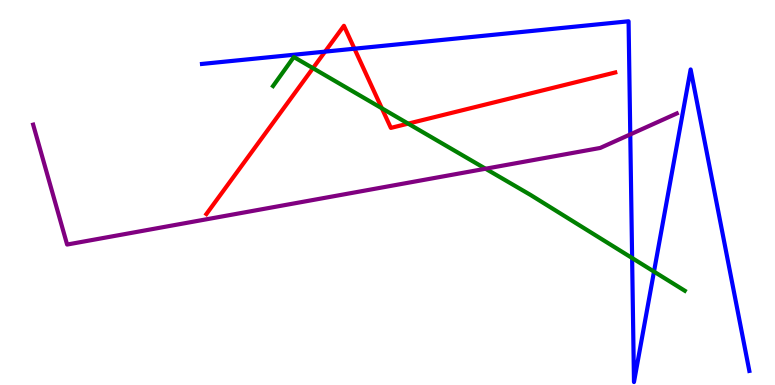[{'lines': ['blue', 'red'], 'intersections': [{'x': 4.19, 'y': 8.66}, {'x': 4.57, 'y': 8.74}]}, {'lines': ['green', 'red'], 'intersections': [{'x': 4.04, 'y': 8.23}, {'x': 4.93, 'y': 7.19}, {'x': 5.27, 'y': 6.79}]}, {'lines': ['purple', 'red'], 'intersections': []}, {'lines': ['blue', 'green'], 'intersections': [{'x': 8.16, 'y': 3.3}, {'x': 8.44, 'y': 2.95}]}, {'lines': ['blue', 'purple'], 'intersections': [{'x': 8.13, 'y': 6.51}]}, {'lines': ['green', 'purple'], 'intersections': [{'x': 6.27, 'y': 5.62}]}]